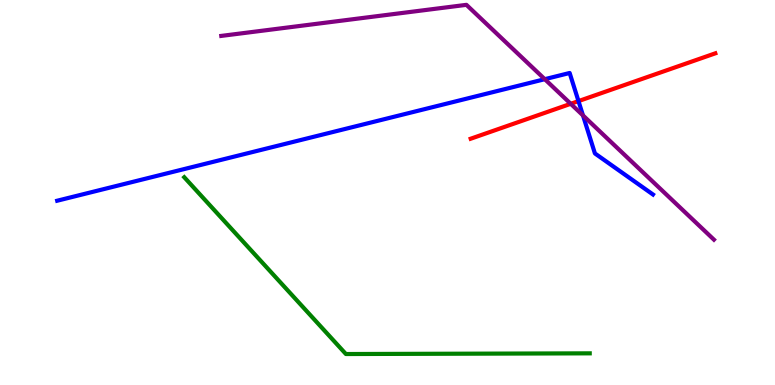[{'lines': ['blue', 'red'], 'intersections': [{'x': 7.46, 'y': 7.37}]}, {'lines': ['green', 'red'], 'intersections': []}, {'lines': ['purple', 'red'], 'intersections': [{'x': 7.36, 'y': 7.3}]}, {'lines': ['blue', 'green'], 'intersections': []}, {'lines': ['blue', 'purple'], 'intersections': [{'x': 7.03, 'y': 7.94}, {'x': 7.52, 'y': 7.0}]}, {'lines': ['green', 'purple'], 'intersections': []}]